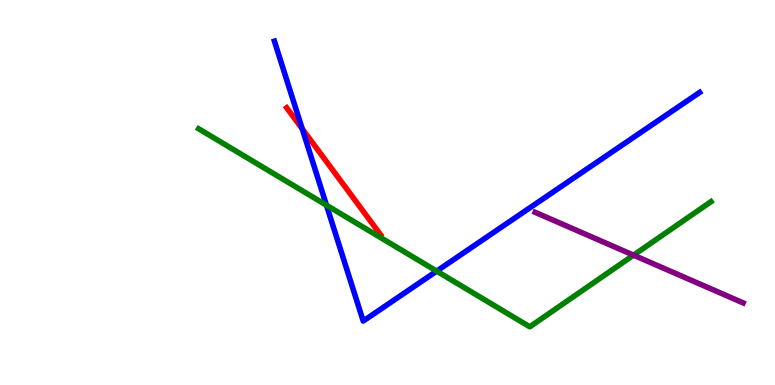[{'lines': ['blue', 'red'], 'intersections': [{'x': 3.9, 'y': 6.65}]}, {'lines': ['green', 'red'], 'intersections': []}, {'lines': ['purple', 'red'], 'intersections': []}, {'lines': ['blue', 'green'], 'intersections': [{'x': 4.21, 'y': 4.67}, {'x': 5.63, 'y': 2.96}]}, {'lines': ['blue', 'purple'], 'intersections': []}, {'lines': ['green', 'purple'], 'intersections': [{'x': 8.17, 'y': 3.37}]}]